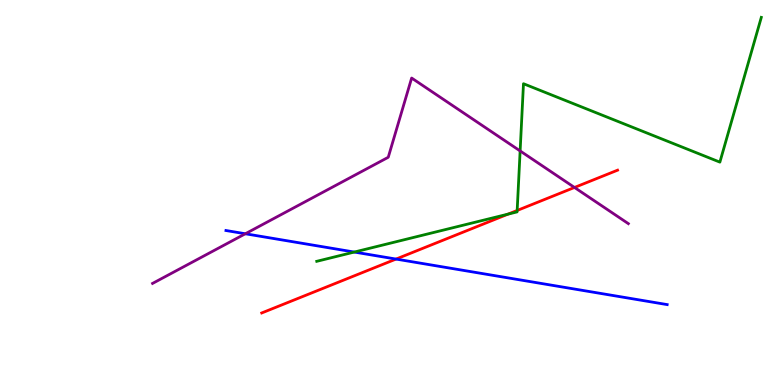[{'lines': ['blue', 'red'], 'intersections': [{'x': 5.11, 'y': 3.27}]}, {'lines': ['green', 'red'], 'intersections': [{'x': 6.55, 'y': 4.44}, {'x': 6.67, 'y': 4.53}]}, {'lines': ['purple', 'red'], 'intersections': [{'x': 7.41, 'y': 5.13}]}, {'lines': ['blue', 'green'], 'intersections': [{'x': 4.57, 'y': 3.45}]}, {'lines': ['blue', 'purple'], 'intersections': [{'x': 3.17, 'y': 3.93}]}, {'lines': ['green', 'purple'], 'intersections': [{'x': 6.71, 'y': 6.08}]}]